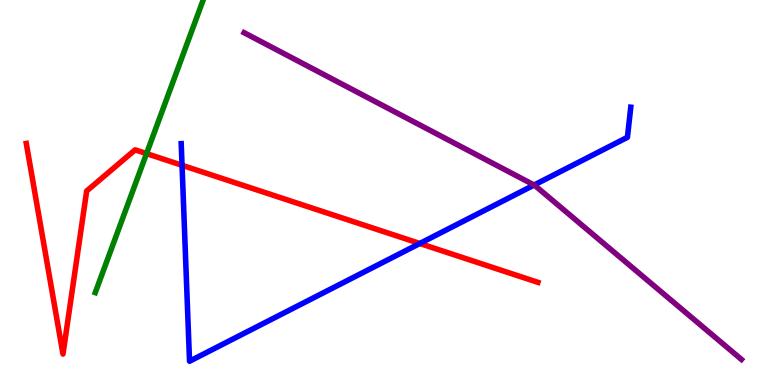[{'lines': ['blue', 'red'], 'intersections': [{'x': 2.35, 'y': 5.71}, {'x': 5.42, 'y': 3.68}]}, {'lines': ['green', 'red'], 'intersections': [{'x': 1.89, 'y': 6.01}]}, {'lines': ['purple', 'red'], 'intersections': []}, {'lines': ['blue', 'green'], 'intersections': []}, {'lines': ['blue', 'purple'], 'intersections': [{'x': 6.89, 'y': 5.19}]}, {'lines': ['green', 'purple'], 'intersections': []}]